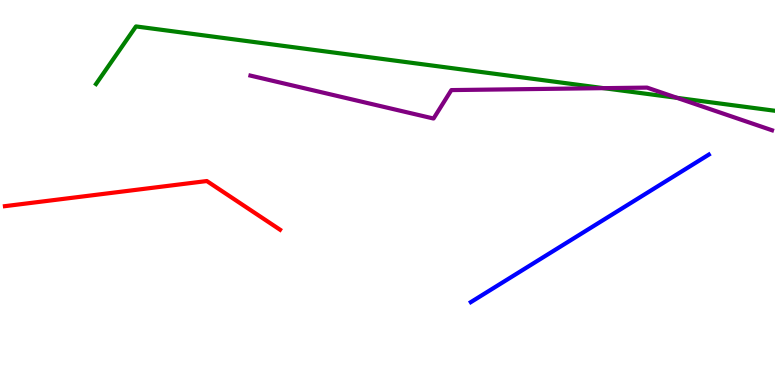[{'lines': ['blue', 'red'], 'intersections': []}, {'lines': ['green', 'red'], 'intersections': []}, {'lines': ['purple', 'red'], 'intersections': []}, {'lines': ['blue', 'green'], 'intersections': []}, {'lines': ['blue', 'purple'], 'intersections': []}, {'lines': ['green', 'purple'], 'intersections': [{'x': 7.79, 'y': 7.71}, {'x': 8.74, 'y': 7.46}]}]